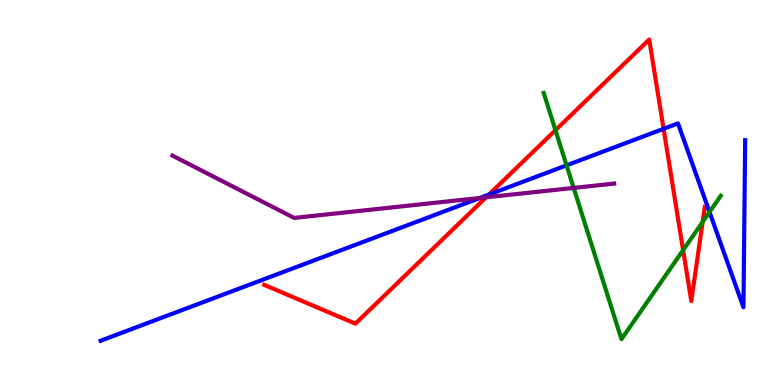[{'lines': ['blue', 'red'], 'intersections': [{'x': 6.31, 'y': 4.95}, {'x': 8.56, 'y': 6.65}]}, {'lines': ['green', 'red'], 'intersections': [{'x': 7.17, 'y': 6.62}, {'x': 8.81, 'y': 3.5}, {'x': 9.07, 'y': 4.23}]}, {'lines': ['purple', 'red'], 'intersections': [{'x': 6.27, 'y': 4.87}]}, {'lines': ['blue', 'green'], 'intersections': [{'x': 7.31, 'y': 5.71}, {'x': 9.16, 'y': 4.49}]}, {'lines': ['blue', 'purple'], 'intersections': [{'x': 6.19, 'y': 4.86}]}, {'lines': ['green', 'purple'], 'intersections': [{'x': 7.4, 'y': 5.12}]}]